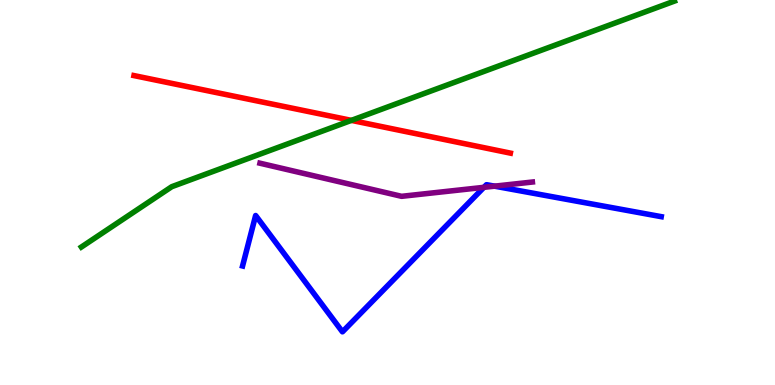[{'lines': ['blue', 'red'], 'intersections': []}, {'lines': ['green', 'red'], 'intersections': [{'x': 4.53, 'y': 6.87}]}, {'lines': ['purple', 'red'], 'intersections': []}, {'lines': ['blue', 'green'], 'intersections': []}, {'lines': ['blue', 'purple'], 'intersections': [{'x': 6.24, 'y': 5.13}, {'x': 6.38, 'y': 5.16}]}, {'lines': ['green', 'purple'], 'intersections': []}]